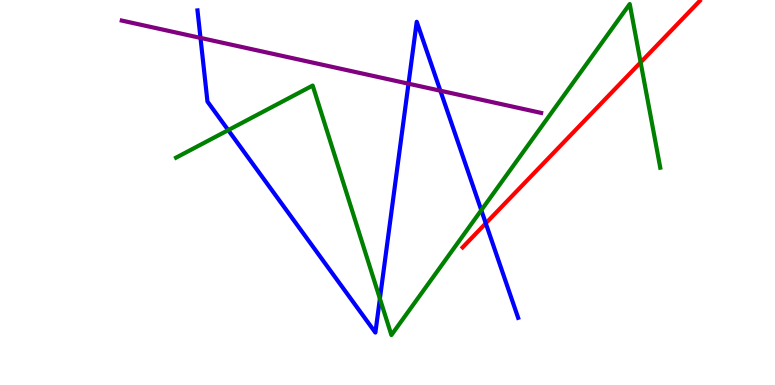[{'lines': ['blue', 'red'], 'intersections': [{'x': 6.27, 'y': 4.2}]}, {'lines': ['green', 'red'], 'intersections': [{'x': 8.27, 'y': 8.38}]}, {'lines': ['purple', 'red'], 'intersections': []}, {'lines': ['blue', 'green'], 'intersections': [{'x': 2.94, 'y': 6.62}, {'x': 4.9, 'y': 2.24}, {'x': 6.21, 'y': 4.54}]}, {'lines': ['blue', 'purple'], 'intersections': [{'x': 2.59, 'y': 9.02}, {'x': 5.27, 'y': 7.83}, {'x': 5.68, 'y': 7.64}]}, {'lines': ['green', 'purple'], 'intersections': []}]